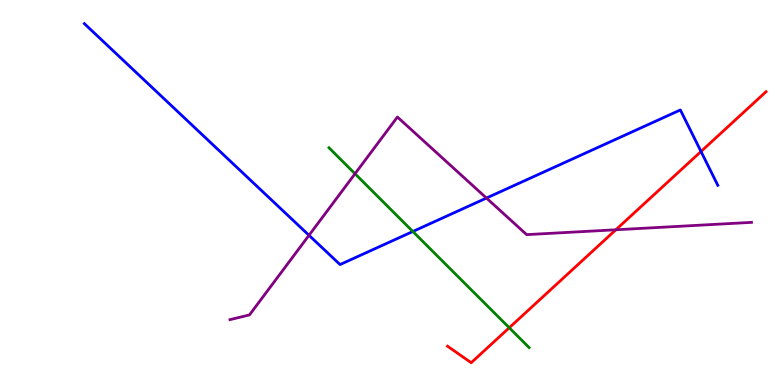[{'lines': ['blue', 'red'], 'intersections': [{'x': 9.05, 'y': 6.07}]}, {'lines': ['green', 'red'], 'intersections': [{'x': 6.57, 'y': 1.49}]}, {'lines': ['purple', 'red'], 'intersections': [{'x': 7.95, 'y': 4.03}]}, {'lines': ['blue', 'green'], 'intersections': [{'x': 5.33, 'y': 3.99}]}, {'lines': ['blue', 'purple'], 'intersections': [{'x': 3.99, 'y': 3.89}, {'x': 6.28, 'y': 4.86}]}, {'lines': ['green', 'purple'], 'intersections': [{'x': 4.58, 'y': 5.49}]}]